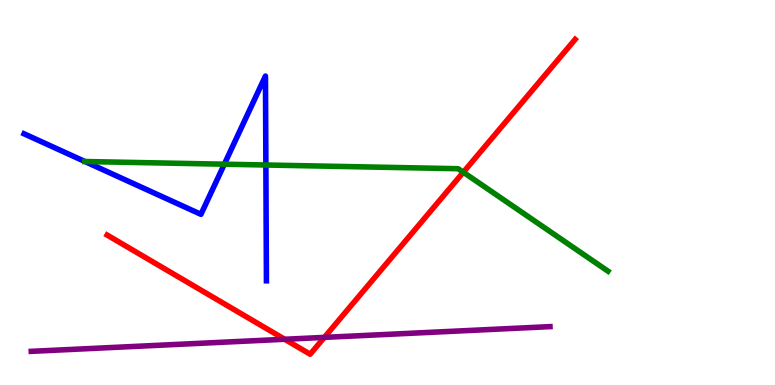[{'lines': ['blue', 'red'], 'intersections': []}, {'lines': ['green', 'red'], 'intersections': [{'x': 5.98, 'y': 5.53}]}, {'lines': ['purple', 'red'], 'intersections': [{'x': 3.67, 'y': 1.19}, {'x': 4.19, 'y': 1.24}]}, {'lines': ['blue', 'green'], 'intersections': [{'x': 1.1, 'y': 5.8}, {'x': 2.89, 'y': 5.74}, {'x': 3.43, 'y': 5.71}]}, {'lines': ['blue', 'purple'], 'intersections': []}, {'lines': ['green', 'purple'], 'intersections': []}]